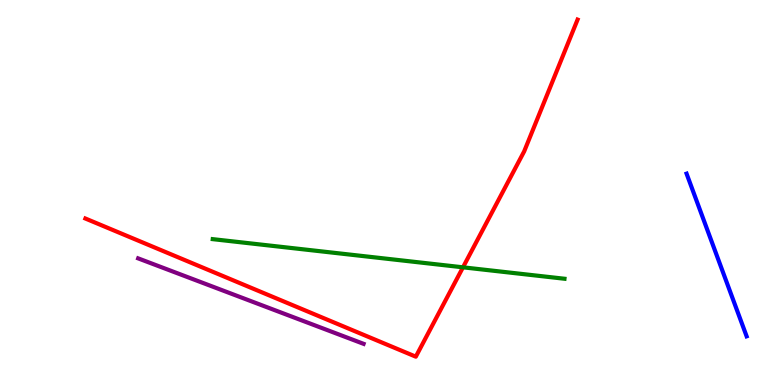[{'lines': ['blue', 'red'], 'intersections': []}, {'lines': ['green', 'red'], 'intersections': [{'x': 5.97, 'y': 3.06}]}, {'lines': ['purple', 'red'], 'intersections': []}, {'lines': ['blue', 'green'], 'intersections': []}, {'lines': ['blue', 'purple'], 'intersections': []}, {'lines': ['green', 'purple'], 'intersections': []}]